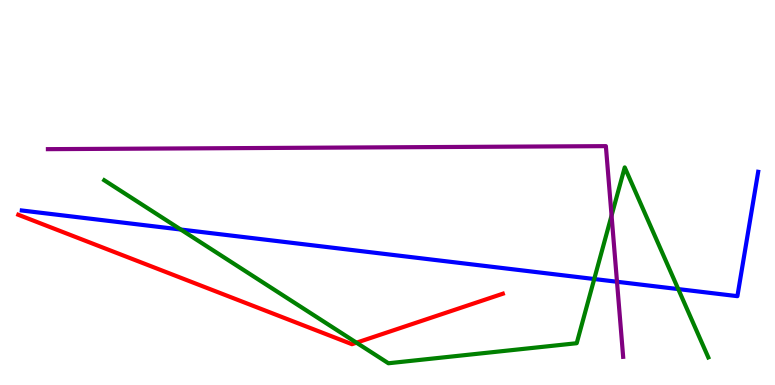[{'lines': ['blue', 'red'], 'intersections': []}, {'lines': ['green', 'red'], 'intersections': [{'x': 4.6, 'y': 1.1}]}, {'lines': ['purple', 'red'], 'intersections': []}, {'lines': ['blue', 'green'], 'intersections': [{'x': 2.33, 'y': 4.04}, {'x': 7.67, 'y': 2.75}, {'x': 8.75, 'y': 2.49}]}, {'lines': ['blue', 'purple'], 'intersections': [{'x': 7.96, 'y': 2.68}]}, {'lines': ['green', 'purple'], 'intersections': [{'x': 7.89, 'y': 4.4}]}]